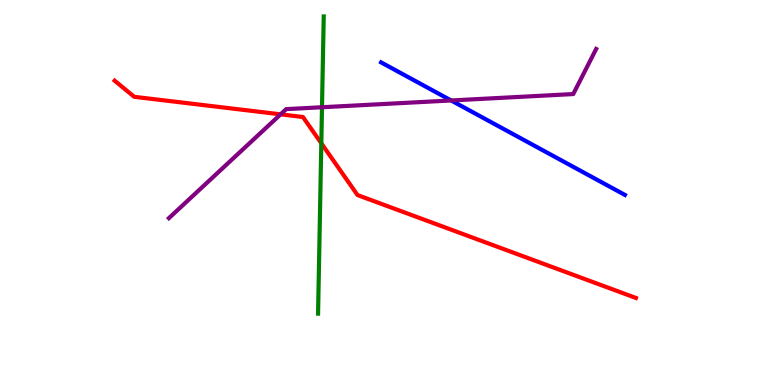[{'lines': ['blue', 'red'], 'intersections': []}, {'lines': ['green', 'red'], 'intersections': [{'x': 4.15, 'y': 6.28}]}, {'lines': ['purple', 'red'], 'intersections': [{'x': 3.62, 'y': 7.03}]}, {'lines': ['blue', 'green'], 'intersections': []}, {'lines': ['blue', 'purple'], 'intersections': [{'x': 5.82, 'y': 7.39}]}, {'lines': ['green', 'purple'], 'intersections': [{'x': 4.15, 'y': 7.21}]}]